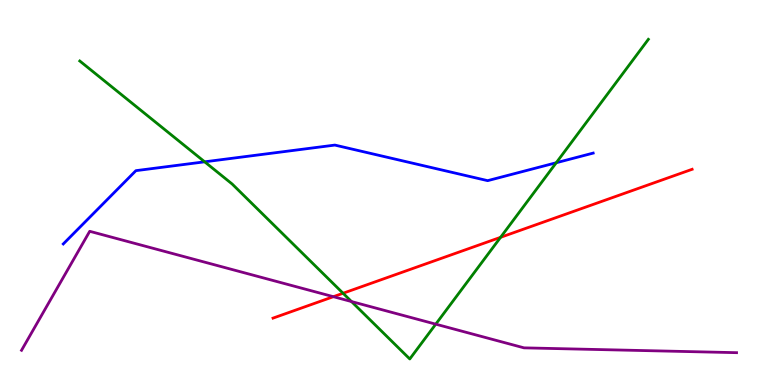[{'lines': ['blue', 'red'], 'intersections': []}, {'lines': ['green', 'red'], 'intersections': [{'x': 4.43, 'y': 2.38}, {'x': 6.46, 'y': 3.84}]}, {'lines': ['purple', 'red'], 'intersections': [{'x': 4.3, 'y': 2.29}]}, {'lines': ['blue', 'green'], 'intersections': [{'x': 2.64, 'y': 5.8}, {'x': 7.18, 'y': 5.77}]}, {'lines': ['blue', 'purple'], 'intersections': []}, {'lines': ['green', 'purple'], 'intersections': [{'x': 4.54, 'y': 2.17}, {'x': 5.62, 'y': 1.58}]}]